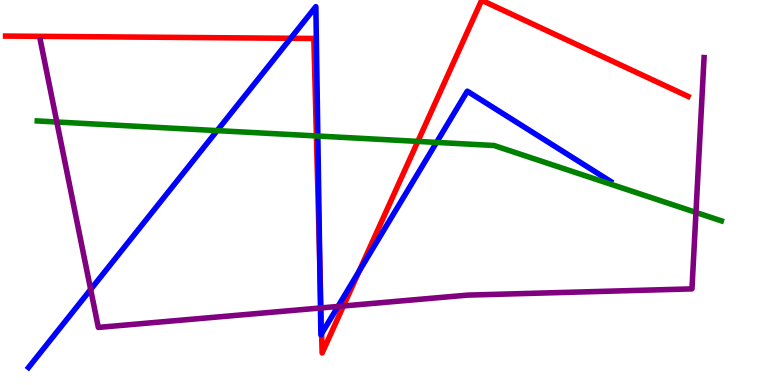[{'lines': ['blue', 'red'], 'intersections': [{'x': 3.75, 'y': 9.01}, {'x': 4.13, 'y': 3.15}, {'x': 4.15, 'y': 1.33}, {'x': 4.63, 'y': 2.95}]}, {'lines': ['green', 'red'], 'intersections': [{'x': 4.08, 'y': 6.47}, {'x': 5.39, 'y': 6.33}]}, {'lines': ['purple', 'red'], 'intersections': [{'x': 4.14, 'y': 2.0}, {'x': 4.43, 'y': 2.05}]}, {'lines': ['blue', 'green'], 'intersections': [{'x': 2.8, 'y': 6.61}, {'x': 4.1, 'y': 6.47}, {'x': 5.63, 'y': 6.3}]}, {'lines': ['blue', 'purple'], 'intersections': [{'x': 1.17, 'y': 2.48}, {'x': 4.13, 'y': 2.0}, {'x': 4.36, 'y': 2.04}]}, {'lines': ['green', 'purple'], 'intersections': [{'x': 0.733, 'y': 6.83}, {'x': 8.98, 'y': 4.48}]}]